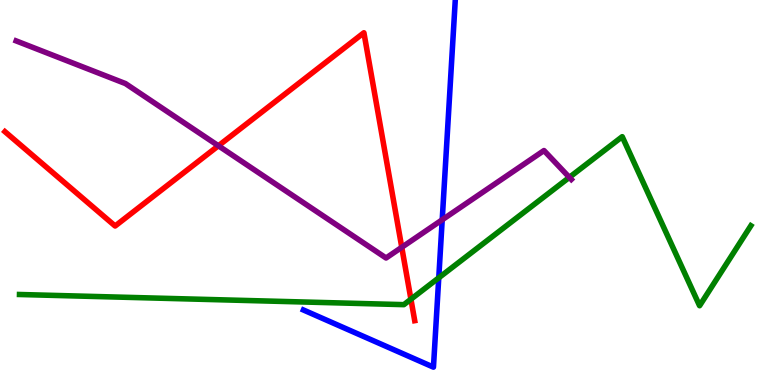[{'lines': ['blue', 'red'], 'intersections': []}, {'lines': ['green', 'red'], 'intersections': [{'x': 5.3, 'y': 2.23}]}, {'lines': ['purple', 'red'], 'intersections': [{'x': 2.82, 'y': 6.21}, {'x': 5.18, 'y': 3.58}]}, {'lines': ['blue', 'green'], 'intersections': [{'x': 5.66, 'y': 2.78}]}, {'lines': ['blue', 'purple'], 'intersections': [{'x': 5.71, 'y': 4.29}]}, {'lines': ['green', 'purple'], 'intersections': [{'x': 7.35, 'y': 5.39}]}]